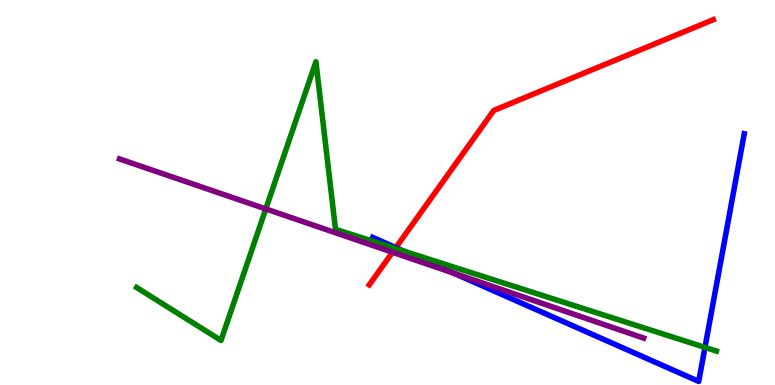[{'lines': ['blue', 'red'], 'intersections': [{'x': 5.11, 'y': 3.57}]}, {'lines': ['green', 'red'], 'intersections': [{'x': 5.1, 'y': 3.55}]}, {'lines': ['purple', 'red'], 'intersections': [{'x': 5.06, 'y': 3.45}]}, {'lines': ['blue', 'green'], 'intersections': [{'x': 5.21, 'y': 3.48}, {'x': 9.1, 'y': 0.977}]}, {'lines': ['blue', 'purple'], 'intersections': [{'x': 5.85, 'y': 2.91}]}, {'lines': ['green', 'purple'], 'intersections': [{'x': 3.43, 'y': 4.57}]}]